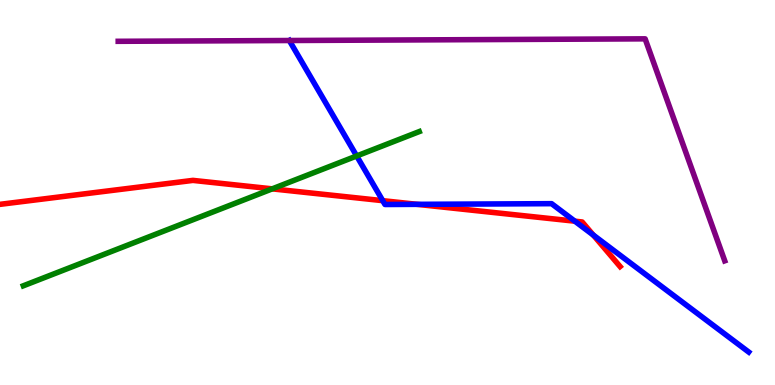[{'lines': ['blue', 'red'], 'intersections': [{'x': 4.94, 'y': 4.79}, {'x': 5.38, 'y': 4.69}, {'x': 7.42, 'y': 4.25}, {'x': 7.66, 'y': 3.89}]}, {'lines': ['green', 'red'], 'intersections': [{'x': 3.51, 'y': 5.09}]}, {'lines': ['purple', 'red'], 'intersections': []}, {'lines': ['blue', 'green'], 'intersections': [{'x': 4.6, 'y': 5.95}]}, {'lines': ['blue', 'purple'], 'intersections': [{'x': 3.73, 'y': 8.95}]}, {'lines': ['green', 'purple'], 'intersections': []}]